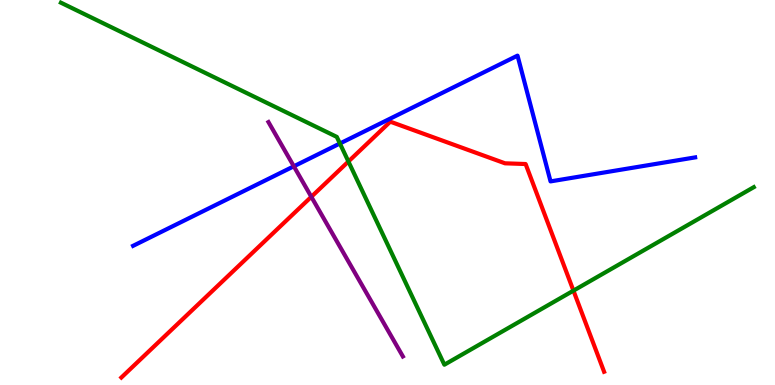[{'lines': ['blue', 'red'], 'intersections': []}, {'lines': ['green', 'red'], 'intersections': [{'x': 4.5, 'y': 5.8}, {'x': 7.4, 'y': 2.45}]}, {'lines': ['purple', 'red'], 'intersections': [{'x': 4.02, 'y': 4.89}]}, {'lines': ['blue', 'green'], 'intersections': [{'x': 4.39, 'y': 6.27}]}, {'lines': ['blue', 'purple'], 'intersections': [{'x': 3.79, 'y': 5.68}]}, {'lines': ['green', 'purple'], 'intersections': []}]